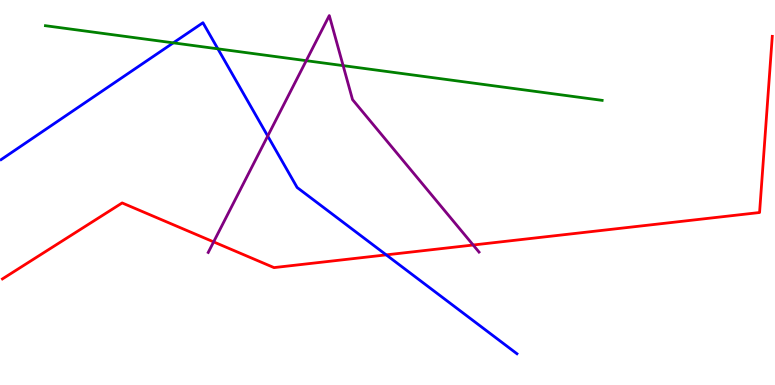[{'lines': ['blue', 'red'], 'intersections': [{'x': 4.98, 'y': 3.38}]}, {'lines': ['green', 'red'], 'intersections': []}, {'lines': ['purple', 'red'], 'intersections': [{'x': 2.76, 'y': 3.72}, {'x': 6.11, 'y': 3.64}]}, {'lines': ['blue', 'green'], 'intersections': [{'x': 2.24, 'y': 8.89}, {'x': 2.81, 'y': 8.73}]}, {'lines': ['blue', 'purple'], 'intersections': [{'x': 3.45, 'y': 6.47}]}, {'lines': ['green', 'purple'], 'intersections': [{'x': 3.95, 'y': 8.42}, {'x': 4.43, 'y': 8.3}]}]